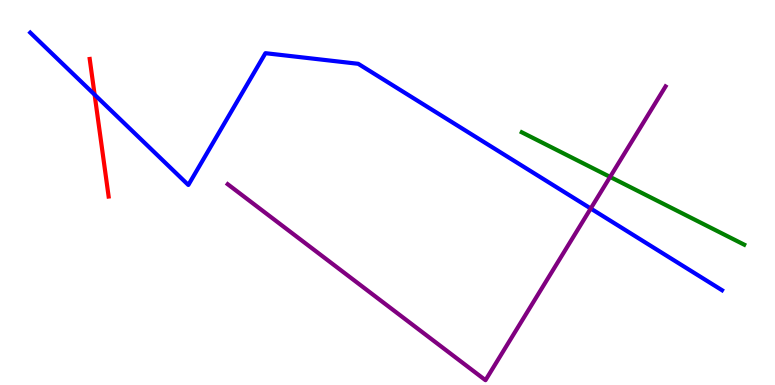[{'lines': ['blue', 'red'], 'intersections': [{'x': 1.22, 'y': 7.54}]}, {'lines': ['green', 'red'], 'intersections': []}, {'lines': ['purple', 'red'], 'intersections': []}, {'lines': ['blue', 'green'], 'intersections': []}, {'lines': ['blue', 'purple'], 'intersections': [{'x': 7.62, 'y': 4.58}]}, {'lines': ['green', 'purple'], 'intersections': [{'x': 7.87, 'y': 5.4}]}]